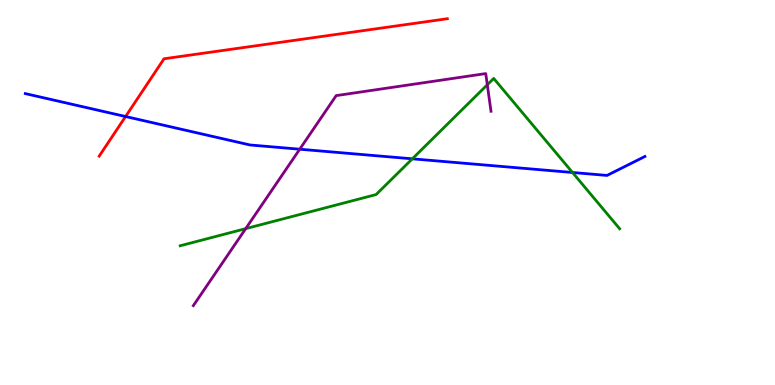[{'lines': ['blue', 'red'], 'intersections': [{'x': 1.62, 'y': 6.97}]}, {'lines': ['green', 'red'], 'intersections': []}, {'lines': ['purple', 'red'], 'intersections': []}, {'lines': ['blue', 'green'], 'intersections': [{'x': 5.32, 'y': 5.87}, {'x': 7.39, 'y': 5.52}]}, {'lines': ['blue', 'purple'], 'intersections': [{'x': 3.87, 'y': 6.12}]}, {'lines': ['green', 'purple'], 'intersections': [{'x': 3.17, 'y': 4.06}, {'x': 6.29, 'y': 7.8}]}]